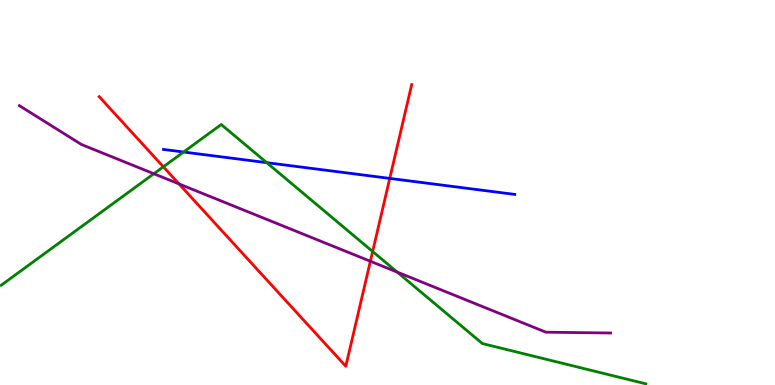[{'lines': ['blue', 'red'], 'intersections': [{'x': 5.03, 'y': 5.37}]}, {'lines': ['green', 'red'], 'intersections': [{'x': 2.11, 'y': 5.67}, {'x': 4.81, 'y': 3.47}]}, {'lines': ['purple', 'red'], 'intersections': [{'x': 2.31, 'y': 5.22}, {'x': 4.78, 'y': 3.21}]}, {'lines': ['blue', 'green'], 'intersections': [{'x': 2.37, 'y': 6.05}, {'x': 3.44, 'y': 5.78}]}, {'lines': ['blue', 'purple'], 'intersections': []}, {'lines': ['green', 'purple'], 'intersections': [{'x': 1.98, 'y': 5.49}, {'x': 5.12, 'y': 2.93}]}]